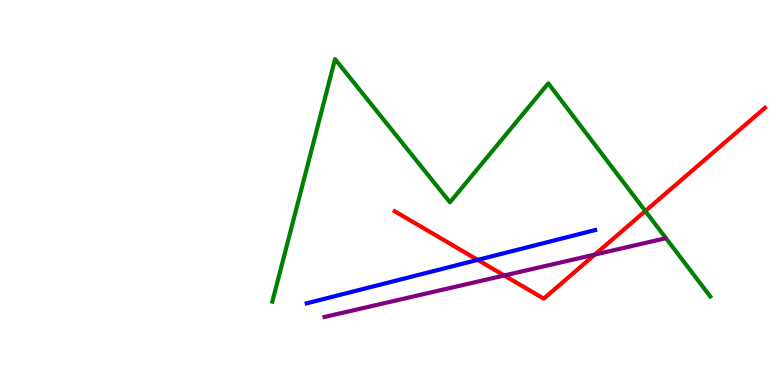[{'lines': ['blue', 'red'], 'intersections': [{'x': 6.16, 'y': 3.25}]}, {'lines': ['green', 'red'], 'intersections': [{'x': 8.33, 'y': 4.52}]}, {'lines': ['purple', 'red'], 'intersections': [{'x': 6.51, 'y': 2.84}, {'x': 7.68, 'y': 3.39}]}, {'lines': ['blue', 'green'], 'intersections': []}, {'lines': ['blue', 'purple'], 'intersections': []}, {'lines': ['green', 'purple'], 'intersections': []}]